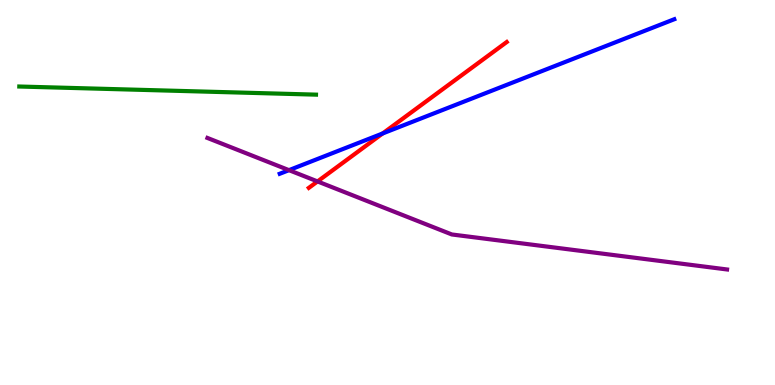[{'lines': ['blue', 'red'], 'intersections': [{'x': 4.94, 'y': 6.53}]}, {'lines': ['green', 'red'], 'intersections': []}, {'lines': ['purple', 'red'], 'intersections': [{'x': 4.1, 'y': 5.29}]}, {'lines': ['blue', 'green'], 'intersections': []}, {'lines': ['blue', 'purple'], 'intersections': [{'x': 3.73, 'y': 5.58}]}, {'lines': ['green', 'purple'], 'intersections': []}]